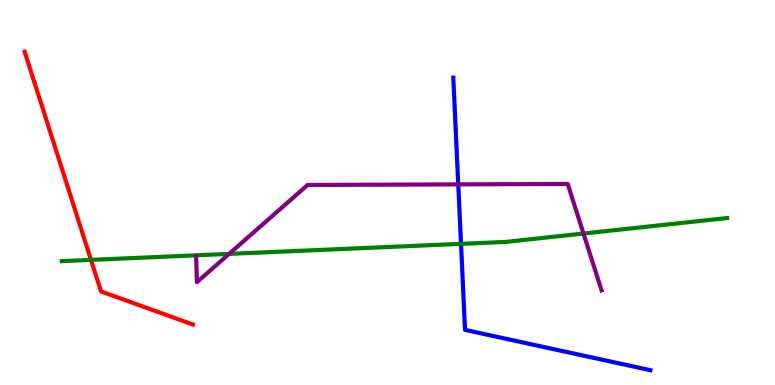[{'lines': ['blue', 'red'], 'intersections': []}, {'lines': ['green', 'red'], 'intersections': [{'x': 1.17, 'y': 3.25}]}, {'lines': ['purple', 'red'], 'intersections': []}, {'lines': ['blue', 'green'], 'intersections': [{'x': 5.95, 'y': 3.67}]}, {'lines': ['blue', 'purple'], 'intersections': [{'x': 5.91, 'y': 5.21}]}, {'lines': ['green', 'purple'], 'intersections': [{'x': 2.96, 'y': 3.41}, {'x': 7.53, 'y': 3.93}]}]